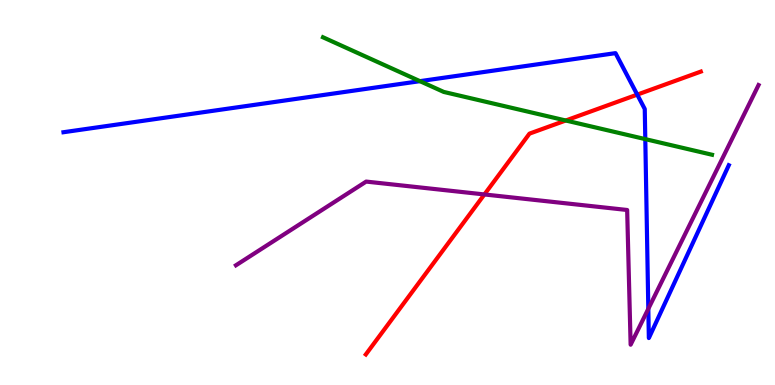[{'lines': ['blue', 'red'], 'intersections': [{'x': 8.22, 'y': 7.54}]}, {'lines': ['green', 'red'], 'intersections': [{'x': 7.3, 'y': 6.87}]}, {'lines': ['purple', 'red'], 'intersections': [{'x': 6.25, 'y': 4.95}]}, {'lines': ['blue', 'green'], 'intersections': [{'x': 5.42, 'y': 7.89}, {'x': 8.33, 'y': 6.39}]}, {'lines': ['blue', 'purple'], 'intersections': [{'x': 8.37, 'y': 1.98}]}, {'lines': ['green', 'purple'], 'intersections': []}]